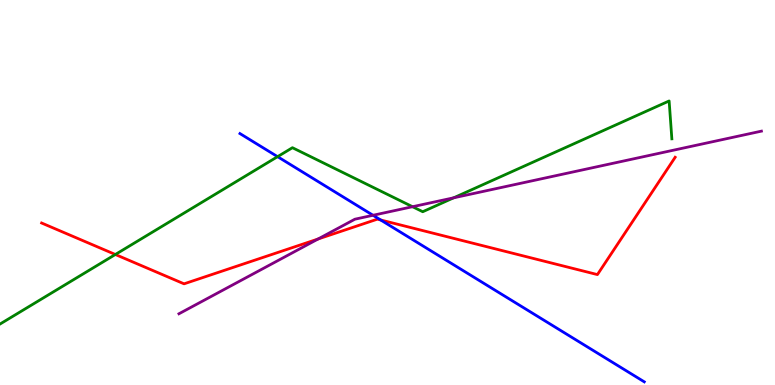[{'lines': ['blue', 'red'], 'intersections': [{'x': 4.91, 'y': 4.29}]}, {'lines': ['green', 'red'], 'intersections': [{'x': 1.49, 'y': 3.39}]}, {'lines': ['purple', 'red'], 'intersections': [{'x': 4.1, 'y': 3.79}]}, {'lines': ['blue', 'green'], 'intersections': [{'x': 3.58, 'y': 5.93}]}, {'lines': ['blue', 'purple'], 'intersections': [{'x': 4.81, 'y': 4.41}]}, {'lines': ['green', 'purple'], 'intersections': [{'x': 5.32, 'y': 4.63}, {'x': 5.85, 'y': 4.86}]}]